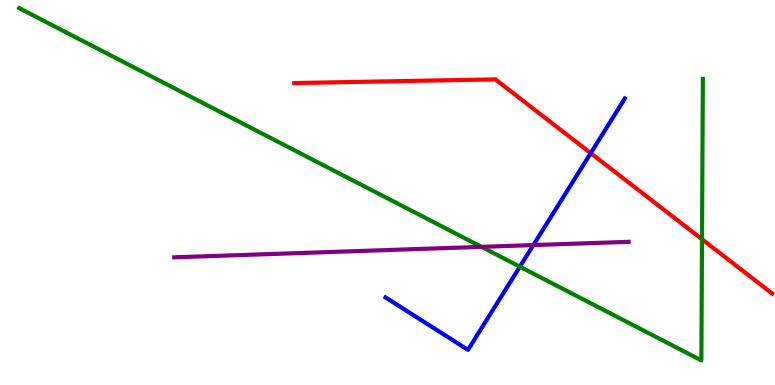[{'lines': ['blue', 'red'], 'intersections': [{'x': 7.62, 'y': 6.02}]}, {'lines': ['green', 'red'], 'intersections': [{'x': 9.06, 'y': 3.79}]}, {'lines': ['purple', 'red'], 'intersections': []}, {'lines': ['blue', 'green'], 'intersections': [{'x': 6.71, 'y': 3.07}]}, {'lines': ['blue', 'purple'], 'intersections': [{'x': 6.88, 'y': 3.63}]}, {'lines': ['green', 'purple'], 'intersections': [{'x': 6.21, 'y': 3.59}]}]